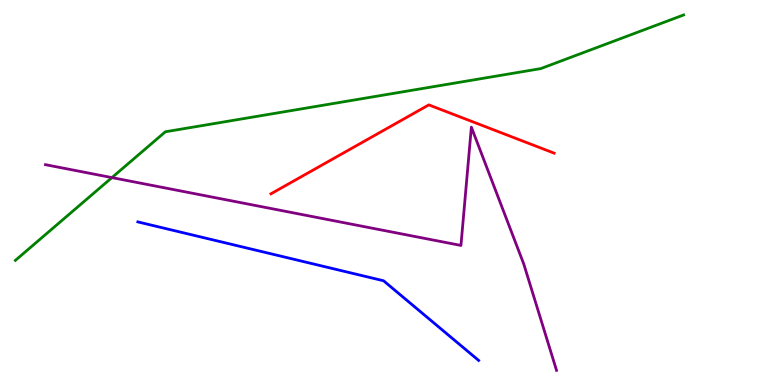[{'lines': ['blue', 'red'], 'intersections': []}, {'lines': ['green', 'red'], 'intersections': []}, {'lines': ['purple', 'red'], 'intersections': []}, {'lines': ['blue', 'green'], 'intersections': []}, {'lines': ['blue', 'purple'], 'intersections': []}, {'lines': ['green', 'purple'], 'intersections': [{'x': 1.44, 'y': 5.39}]}]